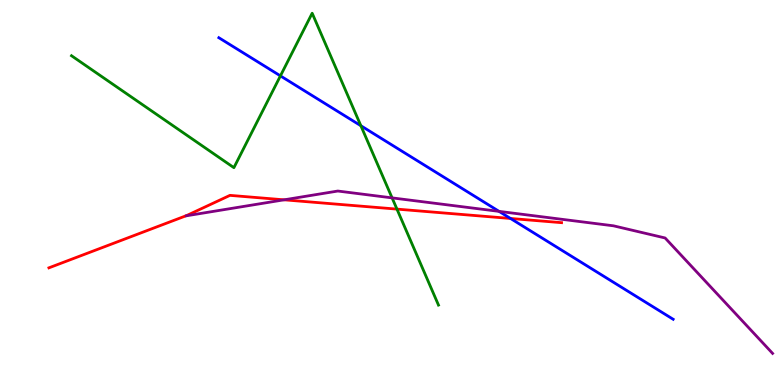[{'lines': ['blue', 'red'], 'intersections': [{'x': 6.59, 'y': 4.33}]}, {'lines': ['green', 'red'], 'intersections': [{'x': 5.12, 'y': 4.57}]}, {'lines': ['purple', 'red'], 'intersections': [{'x': 3.67, 'y': 4.81}]}, {'lines': ['blue', 'green'], 'intersections': [{'x': 3.62, 'y': 8.03}, {'x': 4.66, 'y': 6.73}]}, {'lines': ['blue', 'purple'], 'intersections': [{'x': 6.44, 'y': 4.51}]}, {'lines': ['green', 'purple'], 'intersections': [{'x': 5.06, 'y': 4.86}]}]